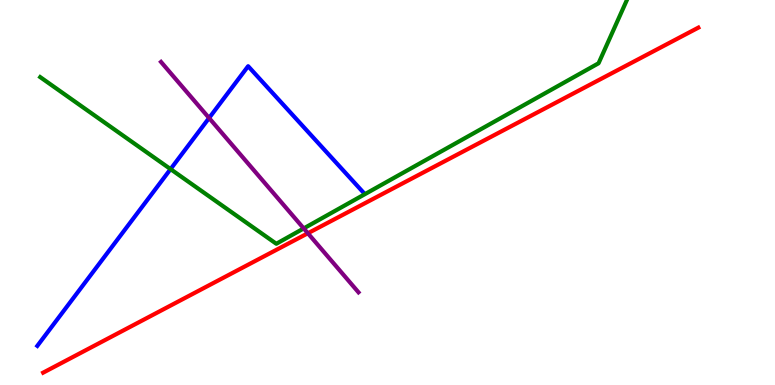[{'lines': ['blue', 'red'], 'intersections': []}, {'lines': ['green', 'red'], 'intersections': []}, {'lines': ['purple', 'red'], 'intersections': [{'x': 3.97, 'y': 3.94}]}, {'lines': ['blue', 'green'], 'intersections': [{'x': 2.2, 'y': 5.61}]}, {'lines': ['blue', 'purple'], 'intersections': [{'x': 2.7, 'y': 6.93}]}, {'lines': ['green', 'purple'], 'intersections': [{'x': 3.92, 'y': 4.07}]}]